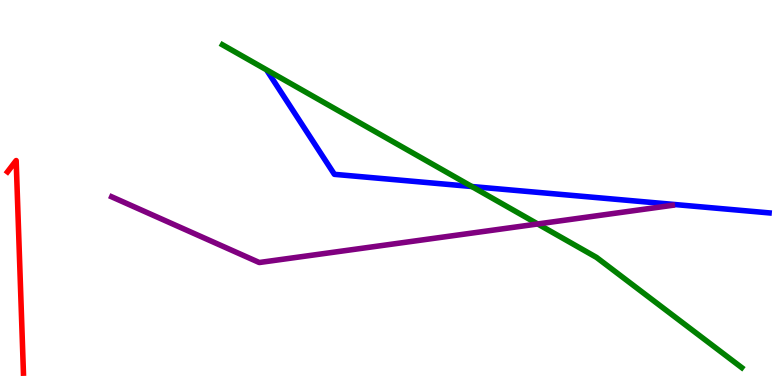[{'lines': ['blue', 'red'], 'intersections': []}, {'lines': ['green', 'red'], 'intersections': []}, {'lines': ['purple', 'red'], 'intersections': []}, {'lines': ['blue', 'green'], 'intersections': [{'x': 6.09, 'y': 5.16}]}, {'lines': ['blue', 'purple'], 'intersections': []}, {'lines': ['green', 'purple'], 'intersections': [{'x': 6.94, 'y': 4.18}]}]